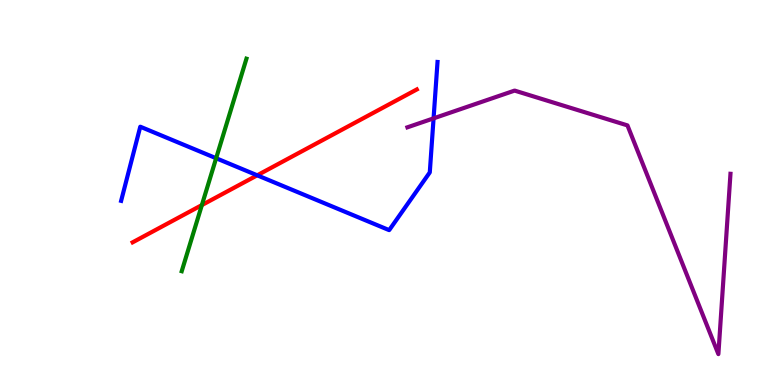[{'lines': ['blue', 'red'], 'intersections': [{'x': 3.32, 'y': 5.45}]}, {'lines': ['green', 'red'], 'intersections': [{'x': 2.6, 'y': 4.67}]}, {'lines': ['purple', 'red'], 'intersections': []}, {'lines': ['blue', 'green'], 'intersections': [{'x': 2.79, 'y': 5.89}]}, {'lines': ['blue', 'purple'], 'intersections': [{'x': 5.59, 'y': 6.93}]}, {'lines': ['green', 'purple'], 'intersections': []}]